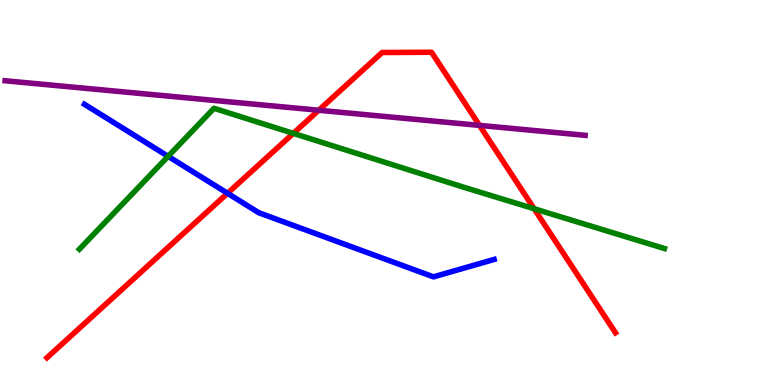[{'lines': ['blue', 'red'], 'intersections': [{'x': 2.94, 'y': 4.98}]}, {'lines': ['green', 'red'], 'intersections': [{'x': 3.78, 'y': 6.54}, {'x': 6.89, 'y': 4.58}]}, {'lines': ['purple', 'red'], 'intersections': [{'x': 4.11, 'y': 7.14}, {'x': 6.19, 'y': 6.74}]}, {'lines': ['blue', 'green'], 'intersections': [{'x': 2.17, 'y': 5.94}]}, {'lines': ['blue', 'purple'], 'intersections': []}, {'lines': ['green', 'purple'], 'intersections': []}]